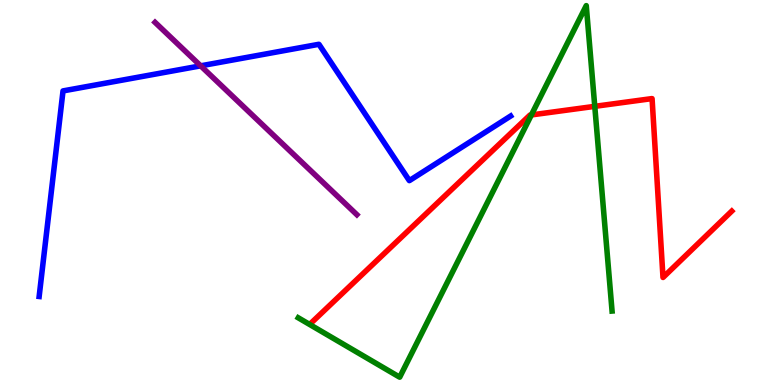[{'lines': ['blue', 'red'], 'intersections': []}, {'lines': ['green', 'red'], 'intersections': [{'x': 6.86, 'y': 7.01}, {'x': 7.67, 'y': 7.24}]}, {'lines': ['purple', 'red'], 'intersections': []}, {'lines': ['blue', 'green'], 'intersections': []}, {'lines': ['blue', 'purple'], 'intersections': [{'x': 2.59, 'y': 8.29}]}, {'lines': ['green', 'purple'], 'intersections': []}]